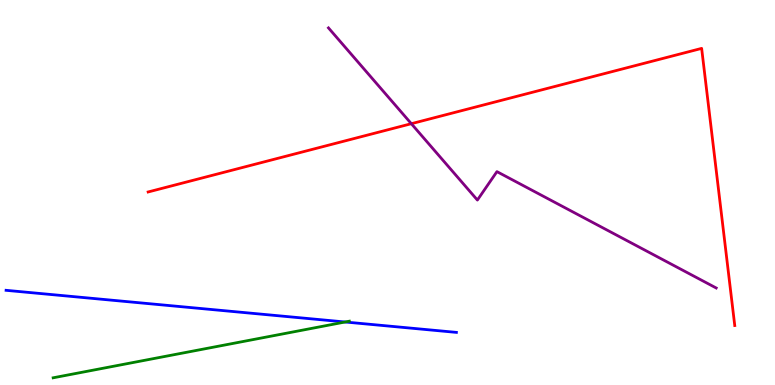[{'lines': ['blue', 'red'], 'intersections': []}, {'lines': ['green', 'red'], 'intersections': []}, {'lines': ['purple', 'red'], 'intersections': [{'x': 5.31, 'y': 6.79}]}, {'lines': ['blue', 'green'], 'intersections': [{'x': 4.45, 'y': 1.64}]}, {'lines': ['blue', 'purple'], 'intersections': []}, {'lines': ['green', 'purple'], 'intersections': []}]